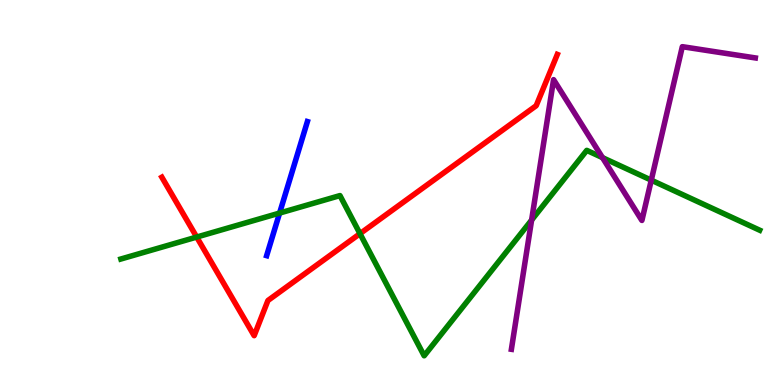[{'lines': ['blue', 'red'], 'intersections': []}, {'lines': ['green', 'red'], 'intersections': [{'x': 2.54, 'y': 3.84}, {'x': 4.64, 'y': 3.93}]}, {'lines': ['purple', 'red'], 'intersections': []}, {'lines': ['blue', 'green'], 'intersections': [{'x': 3.61, 'y': 4.47}]}, {'lines': ['blue', 'purple'], 'intersections': []}, {'lines': ['green', 'purple'], 'intersections': [{'x': 6.86, 'y': 4.28}, {'x': 7.77, 'y': 5.91}, {'x': 8.4, 'y': 5.32}]}]